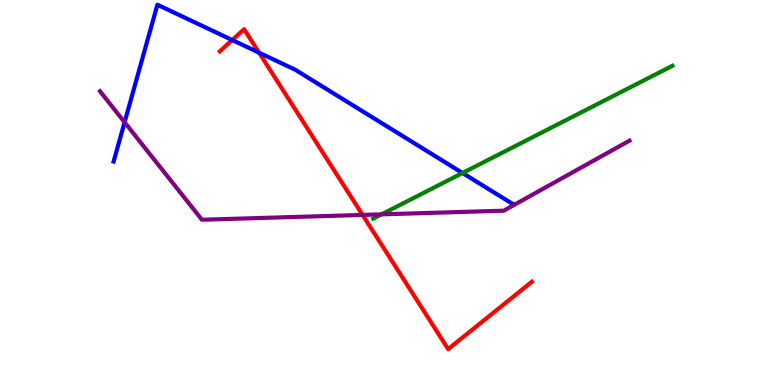[{'lines': ['blue', 'red'], 'intersections': [{'x': 3.0, 'y': 8.96}, {'x': 3.34, 'y': 8.63}]}, {'lines': ['green', 'red'], 'intersections': []}, {'lines': ['purple', 'red'], 'intersections': [{'x': 4.68, 'y': 4.42}]}, {'lines': ['blue', 'green'], 'intersections': [{'x': 5.97, 'y': 5.51}]}, {'lines': ['blue', 'purple'], 'intersections': [{'x': 1.61, 'y': 6.82}]}, {'lines': ['green', 'purple'], 'intersections': [{'x': 4.92, 'y': 4.43}]}]